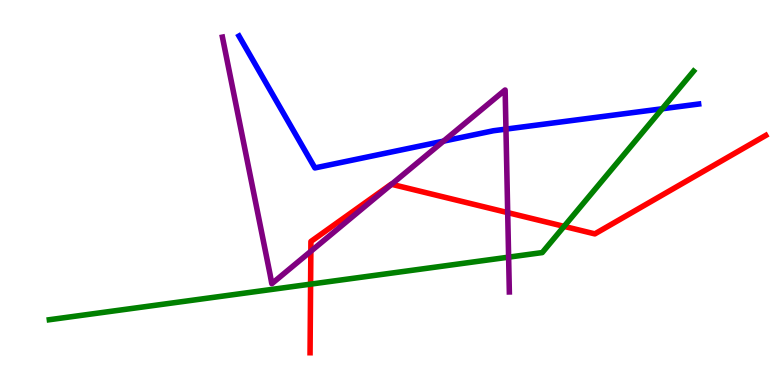[{'lines': ['blue', 'red'], 'intersections': []}, {'lines': ['green', 'red'], 'intersections': [{'x': 4.01, 'y': 2.62}, {'x': 7.28, 'y': 4.12}]}, {'lines': ['purple', 'red'], 'intersections': [{'x': 4.01, 'y': 3.47}, {'x': 5.05, 'y': 5.21}, {'x': 6.55, 'y': 4.48}]}, {'lines': ['blue', 'green'], 'intersections': [{'x': 8.54, 'y': 7.17}]}, {'lines': ['blue', 'purple'], 'intersections': [{'x': 5.72, 'y': 6.33}, {'x': 6.53, 'y': 6.65}]}, {'lines': ['green', 'purple'], 'intersections': [{'x': 6.56, 'y': 3.32}]}]